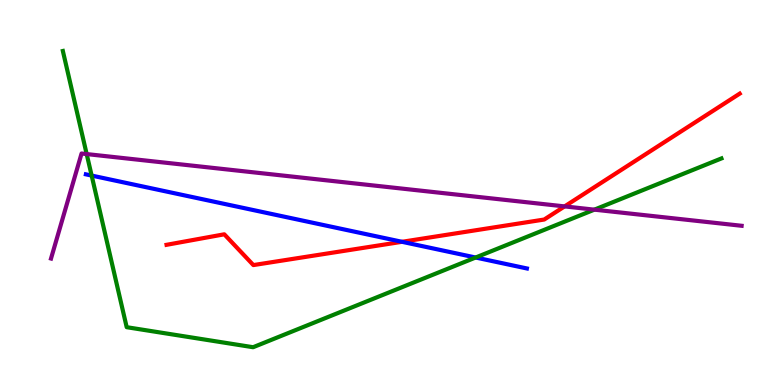[{'lines': ['blue', 'red'], 'intersections': [{'x': 5.19, 'y': 3.72}]}, {'lines': ['green', 'red'], 'intersections': []}, {'lines': ['purple', 'red'], 'intersections': [{'x': 7.29, 'y': 4.64}]}, {'lines': ['blue', 'green'], 'intersections': [{'x': 1.18, 'y': 5.44}, {'x': 6.14, 'y': 3.31}]}, {'lines': ['blue', 'purple'], 'intersections': []}, {'lines': ['green', 'purple'], 'intersections': [{'x': 1.12, 'y': 6.0}, {'x': 7.67, 'y': 4.55}]}]